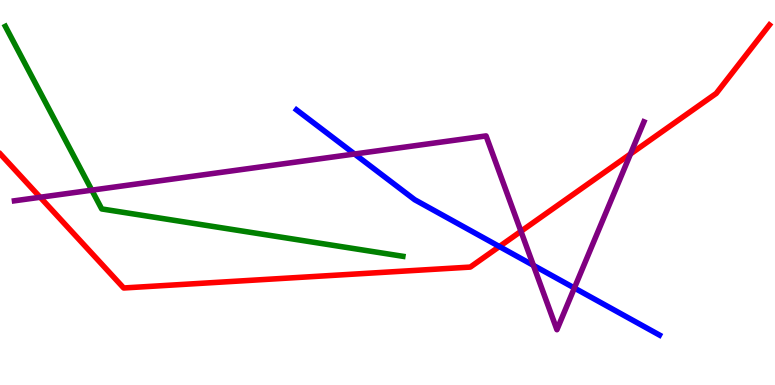[{'lines': ['blue', 'red'], 'intersections': [{'x': 6.44, 'y': 3.6}]}, {'lines': ['green', 'red'], 'intersections': []}, {'lines': ['purple', 'red'], 'intersections': [{'x': 0.518, 'y': 4.88}, {'x': 6.72, 'y': 3.99}, {'x': 8.14, 'y': 6.0}]}, {'lines': ['blue', 'green'], 'intersections': []}, {'lines': ['blue', 'purple'], 'intersections': [{'x': 4.58, 'y': 6.0}, {'x': 6.88, 'y': 3.11}, {'x': 7.41, 'y': 2.52}]}, {'lines': ['green', 'purple'], 'intersections': [{'x': 1.18, 'y': 5.06}]}]